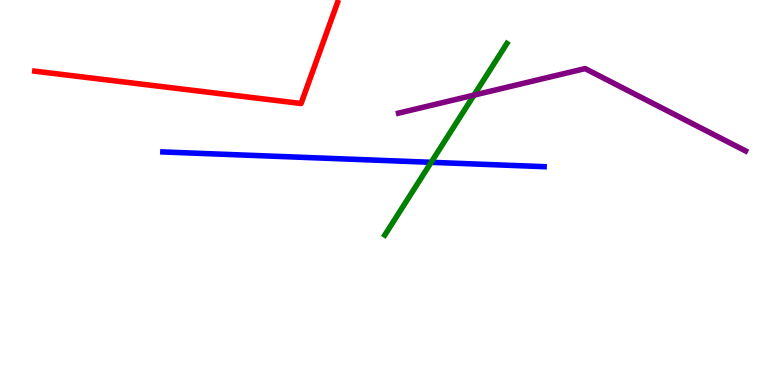[{'lines': ['blue', 'red'], 'intersections': []}, {'lines': ['green', 'red'], 'intersections': []}, {'lines': ['purple', 'red'], 'intersections': []}, {'lines': ['blue', 'green'], 'intersections': [{'x': 5.56, 'y': 5.78}]}, {'lines': ['blue', 'purple'], 'intersections': []}, {'lines': ['green', 'purple'], 'intersections': [{'x': 6.12, 'y': 7.53}]}]